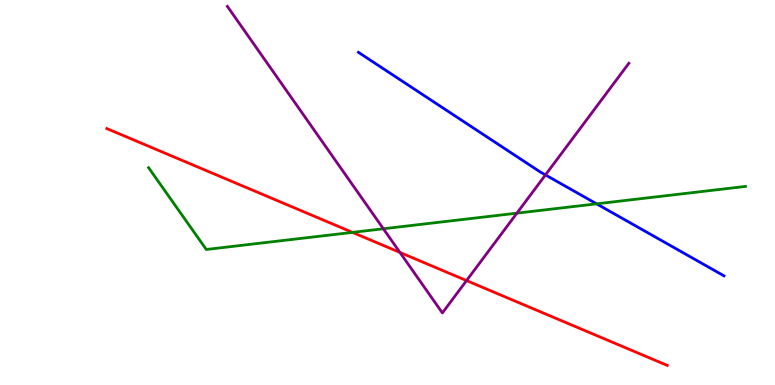[{'lines': ['blue', 'red'], 'intersections': []}, {'lines': ['green', 'red'], 'intersections': [{'x': 4.55, 'y': 3.96}]}, {'lines': ['purple', 'red'], 'intersections': [{'x': 5.16, 'y': 3.44}, {'x': 6.02, 'y': 2.71}]}, {'lines': ['blue', 'green'], 'intersections': [{'x': 7.7, 'y': 4.71}]}, {'lines': ['blue', 'purple'], 'intersections': [{'x': 7.04, 'y': 5.46}]}, {'lines': ['green', 'purple'], 'intersections': [{'x': 4.95, 'y': 4.06}, {'x': 6.67, 'y': 4.46}]}]